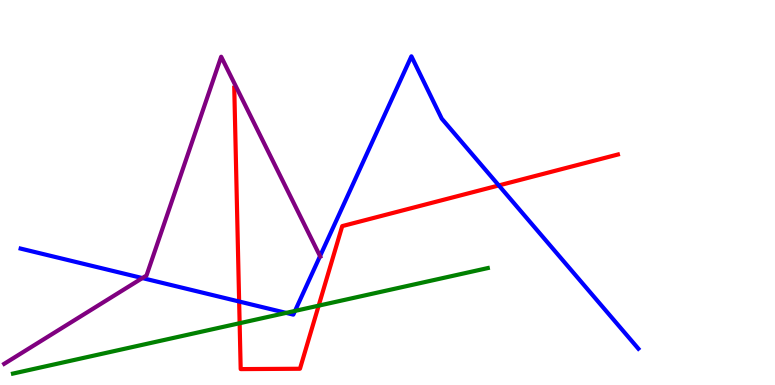[{'lines': ['blue', 'red'], 'intersections': [{'x': 3.09, 'y': 2.17}, {'x': 6.44, 'y': 5.18}]}, {'lines': ['green', 'red'], 'intersections': [{'x': 3.09, 'y': 1.6}, {'x': 4.11, 'y': 2.06}]}, {'lines': ['purple', 'red'], 'intersections': []}, {'lines': ['blue', 'green'], 'intersections': [{'x': 3.69, 'y': 1.87}, {'x': 3.81, 'y': 1.92}]}, {'lines': ['blue', 'purple'], 'intersections': [{'x': 1.84, 'y': 2.78}, {'x': 4.13, 'y': 3.35}]}, {'lines': ['green', 'purple'], 'intersections': []}]